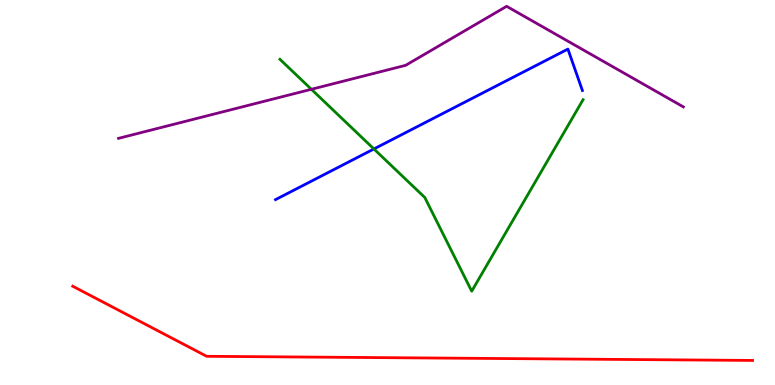[{'lines': ['blue', 'red'], 'intersections': []}, {'lines': ['green', 'red'], 'intersections': []}, {'lines': ['purple', 'red'], 'intersections': []}, {'lines': ['blue', 'green'], 'intersections': [{'x': 4.82, 'y': 6.13}]}, {'lines': ['blue', 'purple'], 'intersections': []}, {'lines': ['green', 'purple'], 'intersections': [{'x': 4.02, 'y': 7.68}]}]